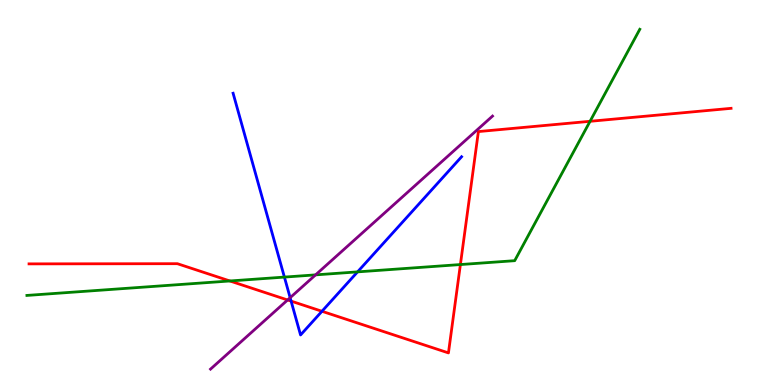[{'lines': ['blue', 'red'], 'intersections': [{'x': 3.76, 'y': 2.18}, {'x': 4.15, 'y': 1.91}]}, {'lines': ['green', 'red'], 'intersections': [{'x': 2.97, 'y': 2.7}, {'x': 5.94, 'y': 3.13}, {'x': 7.61, 'y': 6.85}]}, {'lines': ['purple', 'red'], 'intersections': [{'x': 3.71, 'y': 2.21}]}, {'lines': ['blue', 'green'], 'intersections': [{'x': 3.67, 'y': 2.8}, {'x': 4.61, 'y': 2.94}]}, {'lines': ['blue', 'purple'], 'intersections': [{'x': 3.74, 'y': 2.27}]}, {'lines': ['green', 'purple'], 'intersections': [{'x': 4.07, 'y': 2.86}]}]